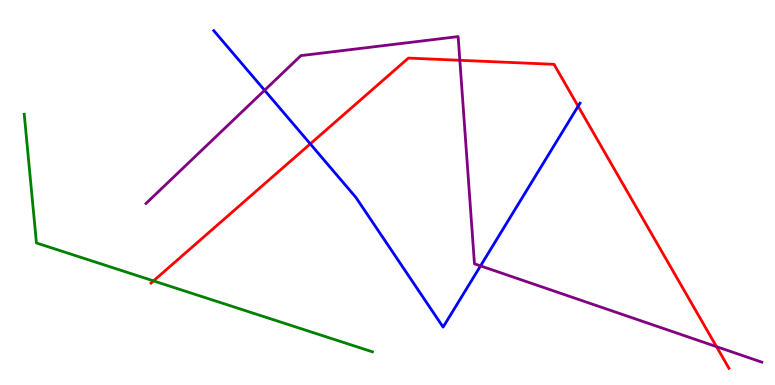[{'lines': ['blue', 'red'], 'intersections': [{'x': 4.0, 'y': 6.26}, {'x': 7.46, 'y': 7.24}]}, {'lines': ['green', 'red'], 'intersections': [{'x': 1.98, 'y': 2.7}]}, {'lines': ['purple', 'red'], 'intersections': [{'x': 5.93, 'y': 8.43}, {'x': 9.25, 'y': 0.996}]}, {'lines': ['blue', 'green'], 'intersections': []}, {'lines': ['blue', 'purple'], 'intersections': [{'x': 3.41, 'y': 7.66}, {'x': 6.2, 'y': 3.09}]}, {'lines': ['green', 'purple'], 'intersections': []}]